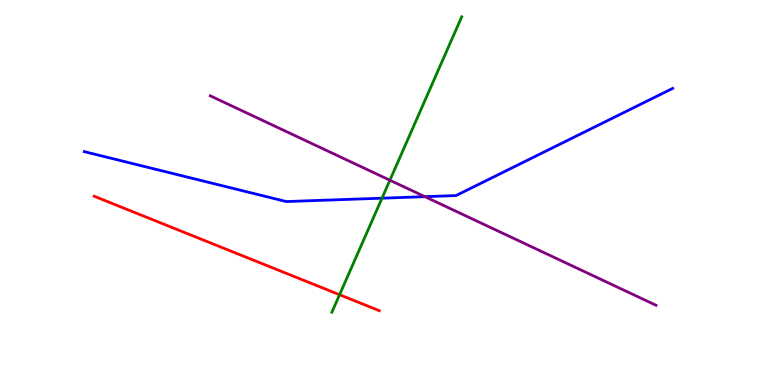[{'lines': ['blue', 'red'], 'intersections': []}, {'lines': ['green', 'red'], 'intersections': [{'x': 4.38, 'y': 2.34}]}, {'lines': ['purple', 'red'], 'intersections': []}, {'lines': ['blue', 'green'], 'intersections': [{'x': 4.93, 'y': 4.85}]}, {'lines': ['blue', 'purple'], 'intersections': [{'x': 5.48, 'y': 4.89}]}, {'lines': ['green', 'purple'], 'intersections': [{'x': 5.03, 'y': 5.32}]}]